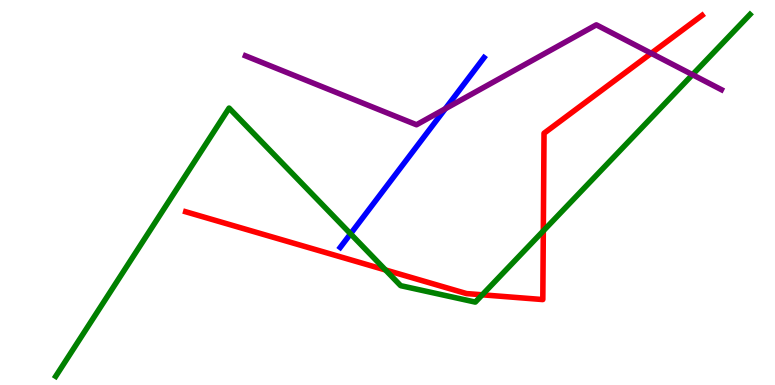[{'lines': ['blue', 'red'], 'intersections': []}, {'lines': ['green', 'red'], 'intersections': [{'x': 4.97, 'y': 2.99}, {'x': 6.22, 'y': 2.34}, {'x': 7.01, 'y': 4.0}]}, {'lines': ['purple', 'red'], 'intersections': [{'x': 8.4, 'y': 8.62}]}, {'lines': ['blue', 'green'], 'intersections': [{'x': 4.52, 'y': 3.93}]}, {'lines': ['blue', 'purple'], 'intersections': [{'x': 5.75, 'y': 7.18}]}, {'lines': ['green', 'purple'], 'intersections': [{'x': 8.94, 'y': 8.06}]}]